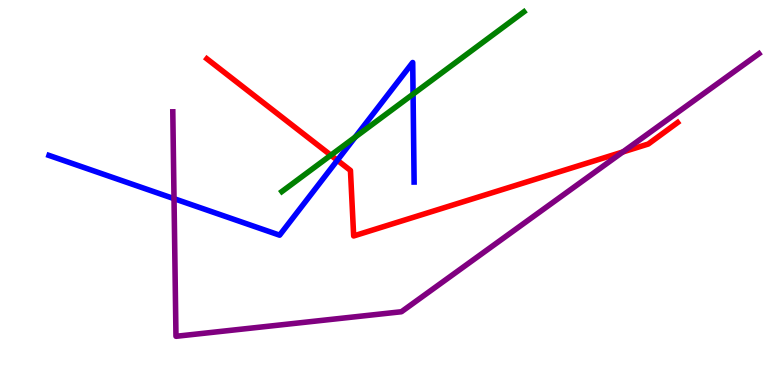[{'lines': ['blue', 'red'], 'intersections': [{'x': 4.35, 'y': 5.84}]}, {'lines': ['green', 'red'], 'intersections': [{'x': 4.27, 'y': 5.97}]}, {'lines': ['purple', 'red'], 'intersections': [{'x': 8.04, 'y': 6.05}]}, {'lines': ['blue', 'green'], 'intersections': [{'x': 4.58, 'y': 6.44}, {'x': 5.33, 'y': 7.56}]}, {'lines': ['blue', 'purple'], 'intersections': [{'x': 2.25, 'y': 4.84}]}, {'lines': ['green', 'purple'], 'intersections': []}]